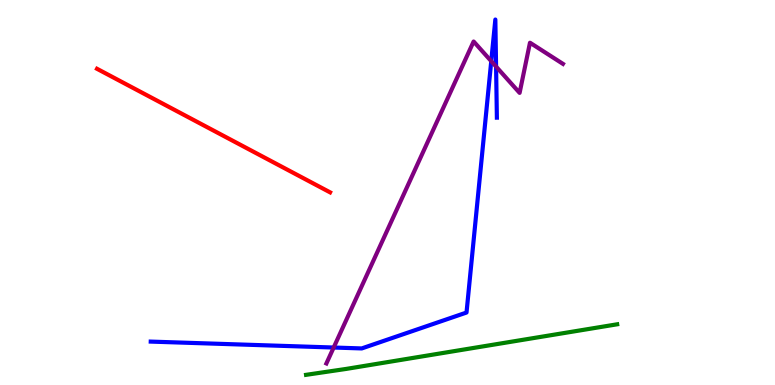[{'lines': ['blue', 'red'], 'intersections': []}, {'lines': ['green', 'red'], 'intersections': []}, {'lines': ['purple', 'red'], 'intersections': []}, {'lines': ['blue', 'green'], 'intersections': []}, {'lines': ['blue', 'purple'], 'intersections': [{'x': 4.31, 'y': 0.973}, {'x': 6.34, 'y': 8.41}, {'x': 6.4, 'y': 8.27}]}, {'lines': ['green', 'purple'], 'intersections': []}]